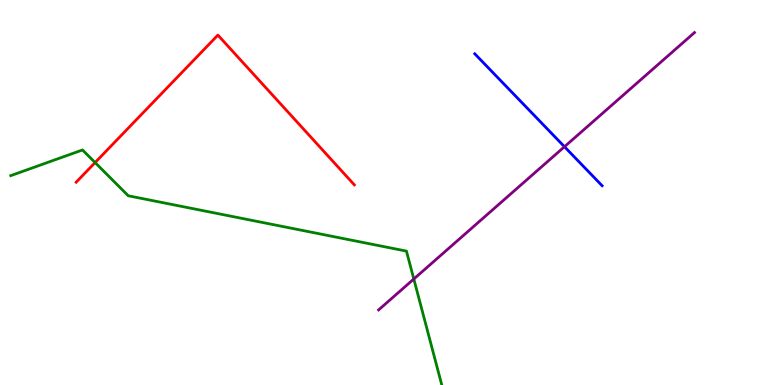[{'lines': ['blue', 'red'], 'intersections': []}, {'lines': ['green', 'red'], 'intersections': [{'x': 1.23, 'y': 5.78}]}, {'lines': ['purple', 'red'], 'intersections': []}, {'lines': ['blue', 'green'], 'intersections': []}, {'lines': ['blue', 'purple'], 'intersections': [{'x': 7.28, 'y': 6.19}]}, {'lines': ['green', 'purple'], 'intersections': [{'x': 5.34, 'y': 2.75}]}]